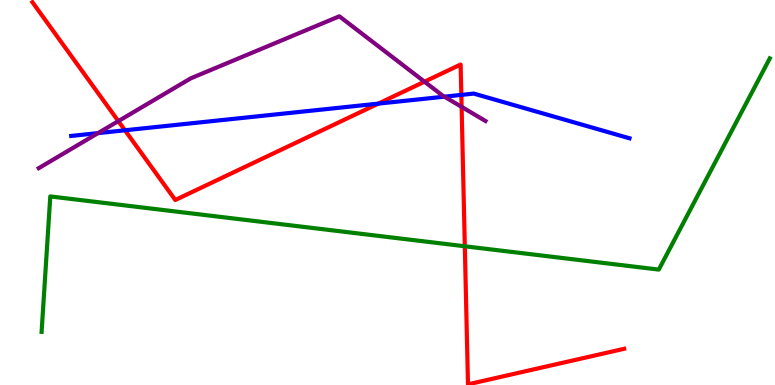[{'lines': ['blue', 'red'], 'intersections': [{'x': 1.61, 'y': 6.62}, {'x': 4.88, 'y': 7.31}, {'x': 5.95, 'y': 7.54}]}, {'lines': ['green', 'red'], 'intersections': [{'x': 6.0, 'y': 3.6}]}, {'lines': ['purple', 'red'], 'intersections': [{'x': 1.53, 'y': 6.85}, {'x': 5.48, 'y': 7.88}, {'x': 5.96, 'y': 7.22}]}, {'lines': ['blue', 'green'], 'intersections': []}, {'lines': ['blue', 'purple'], 'intersections': [{'x': 1.27, 'y': 6.54}, {'x': 5.73, 'y': 7.49}]}, {'lines': ['green', 'purple'], 'intersections': []}]